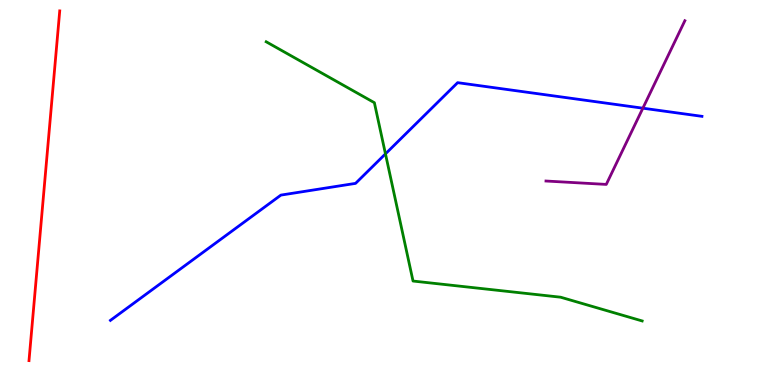[{'lines': ['blue', 'red'], 'intersections': []}, {'lines': ['green', 'red'], 'intersections': []}, {'lines': ['purple', 'red'], 'intersections': []}, {'lines': ['blue', 'green'], 'intersections': [{'x': 4.97, 'y': 6.0}]}, {'lines': ['blue', 'purple'], 'intersections': [{'x': 8.29, 'y': 7.19}]}, {'lines': ['green', 'purple'], 'intersections': []}]